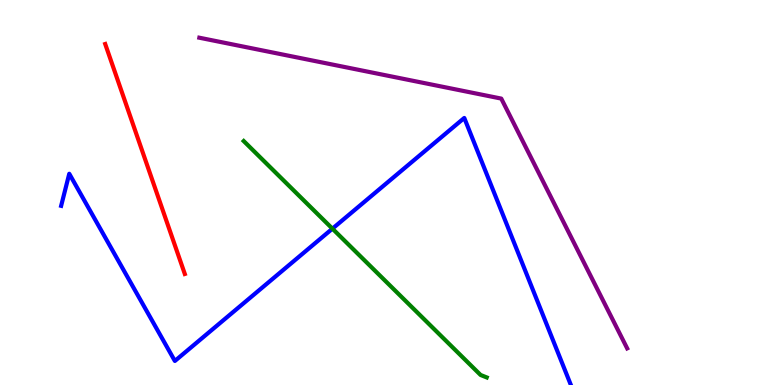[{'lines': ['blue', 'red'], 'intersections': []}, {'lines': ['green', 'red'], 'intersections': []}, {'lines': ['purple', 'red'], 'intersections': []}, {'lines': ['blue', 'green'], 'intersections': [{'x': 4.29, 'y': 4.06}]}, {'lines': ['blue', 'purple'], 'intersections': []}, {'lines': ['green', 'purple'], 'intersections': []}]